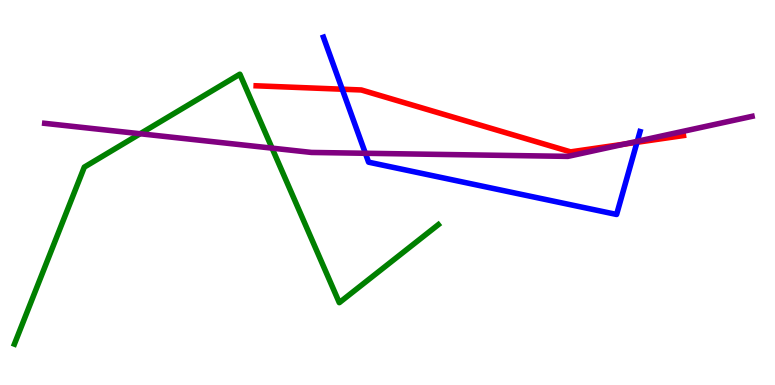[{'lines': ['blue', 'red'], 'intersections': [{'x': 4.42, 'y': 7.68}, {'x': 8.22, 'y': 6.3}]}, {'lines': ['green', 'red'], 'intersections': []}, {'lines': ['purple', 'red'], 'intersections': [{'x': 8.06, 'y': 6.26}]}, {'lines': ['blue', 'green'], 'intersections': []}, {'lines': ['blue', 'purple'], 'intersections': [{'x': 4.71, 'y': 6.02}, {'x': 8.22, 'y': 6.33}]}, {'lines': ['green', 'purple'], 'intersections': [{'x': 1.81, 'y': 6.53}, {'x': 3.51, 'y': 6.15}]}]